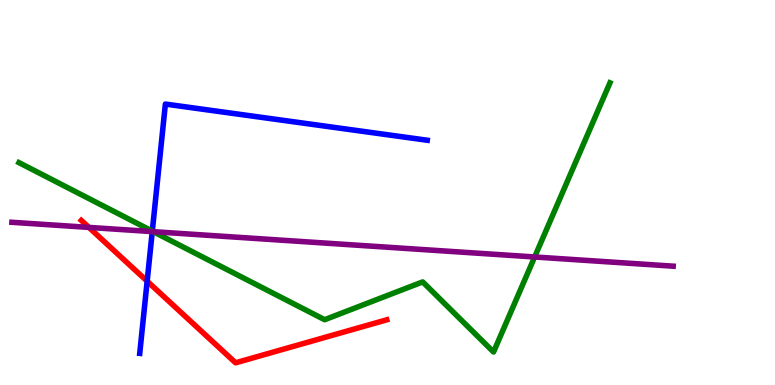[{'lines': ['blue', 'red'], 'intersections': [{'x': 1.9, 'y': 2.7}]}, {'lines': ['green', 'red'], 'intersections': []}, {'lines': ['purple', 'red'], 'intersections': [{'x': 1.15, 'y': 4.09}]}, {'lines': ['blue', 'green'], 'intersections': [{'x': 1.97, 'y': 4.0}]}, {'lines': ['blue', 'purple'], 'intersections': [{'x': 1.96, 'y': 3.98}]}, {'lines': ['green', 'purple'], 'intersections': [{'x': 1.98, 'y': 3.98}, {'x': 6.9, 'y': 3.33}]}]